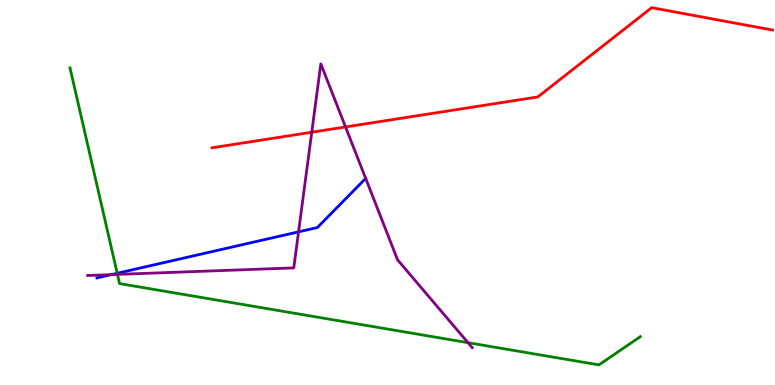[{'lines': ['blue', 'red'], 'intersections': []}, {'lines': ['green', 'red'], 'intersections': []}, {'lines': ['purple', 'red'], 'intersections': [{'x': 4.02, 'y': 6.57}, {'x': 4.46, 'y': 6.7}]}, {'lines': ['blue', 'green'], 'intersections': [{'x': 1.51, 'y': 2.9}]}, {'lines': ['blue', 'purple'], 'intersections': [{'x': 1.44, 'y': 2.87}, {'x': 3.85, 'y': 3.98}]}, {'lines': ['green', 'purple'], 'intersections': [{'x': 1.52, 'y': 2.87}, {'x': 6.04, 'y': 1.1}]}]